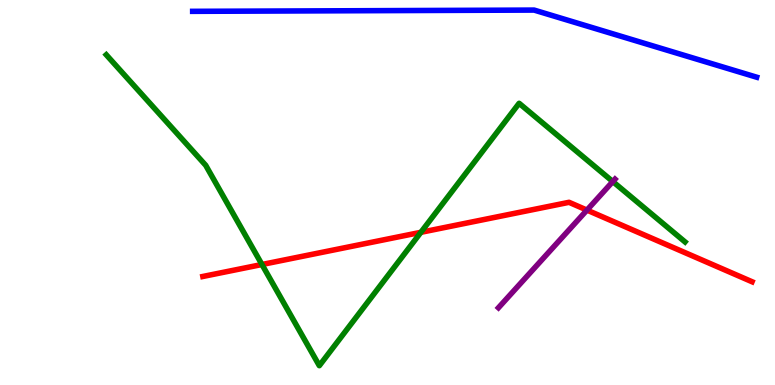[{'lines': ['blue', 'red'], 'intersections': []}, {'lines': ['green', 'red'], 'intersections': [{'x': 3.38, 'y': 3.13}, {'x': 5.43, 'y': 3.97}]}, {'lines': ['purple', 'red'], 'intersections': [{'x': 7.57, 'y': 4.54}]}, {'lines': ['blue', 'green'], 'intersections': []}, {'lines': ['blue', 'purple'], 'intersections': []}, {'lines': ['green', 'purple'], 'intersections': [{'x': 7.91, 'y': 5.28}]}]